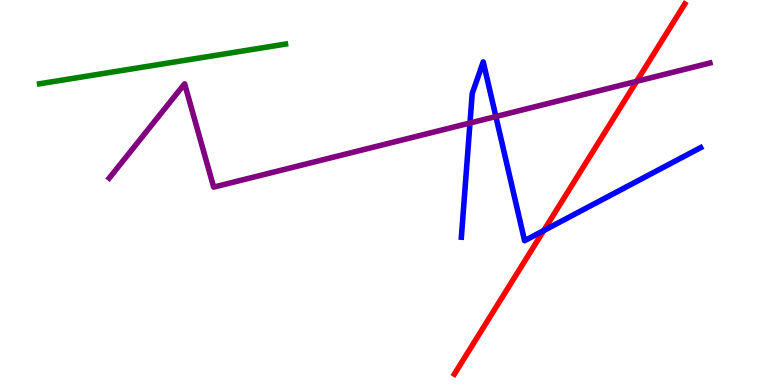[{'lines': ['blue', 'red'], 'intersections': [{'x': 7.02, 'y': 4.01}]}, {'lines': ['green', 'red'], 'intersections': []}, {'lines': ['purple', 'red'], 'intersections': [{'x': 8.21, 'y': 7.89}]}, {'lines': ['blue', 'green'], 'intersections': []}, {'lines': ['blue', 'purple'], 'intersections': [{'x': 6.06, 'y': 6.81}, {'x': 6.4, 'y': 6.97}]}, {'lines': ['green', 'purple'], 'intersections': []}]